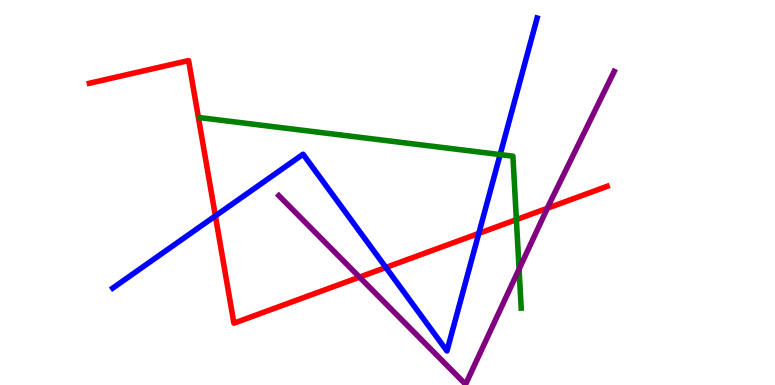[{'lines': ['blue', 'red'], 'intersections': [{'x': 2.78, 'y': 4.39}, {'x': 4.98, 'y': 3.05}, {'x': 6.18, 'y': 3.94}]}, {'lines': ['green', 'red'], 'intersections': [{'x': 6.66, 'y': 4.3}]}, {'lines': ['purple', 'red'], 'intersections': [{'x': 4.64, 'y': 2.8}, {'x': 7.06, 'y': 4.59}]}, {'lines': ['blue', 'green'], 'intersections': [{'x': 6.45, 'y': 5.98}]}, {'lines': ['blue', 'purple'], 'intersections': []}, {'lines': ['green', 'purple'], 'intersections': [{'x': 6.7, 'y': 3.01}]}]